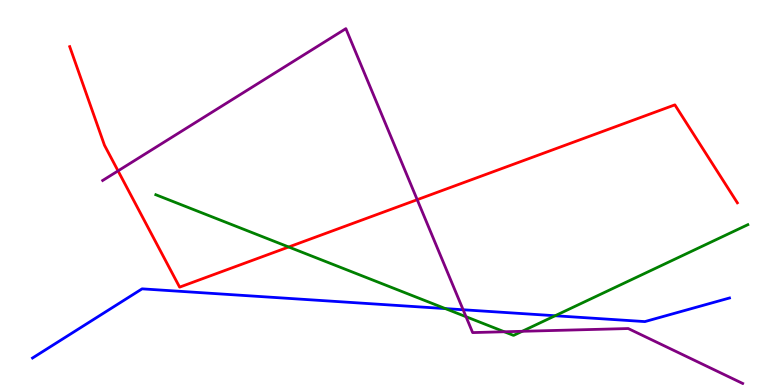[{'lines': ['blue', 'red'], 'intersections': []}, {'lines': ['green', 'red'], 'intersections': [{'x': 3.73, 'y': 3.58}]}, {'lines': ['purple', 'red'], 'intersections': [{'x': 1.52, 'y': 5.56}, {'x': 5.38, 'y': 4.81}]}, {'lines': ['blue', 'green'], 'intersections': [{'x': 5.75, 'y': 1.98}, {'x': 7.16, 'y': 1.8}]}, {'lines': ['blue', 'purple'], 'intersections': [{'x': 5.98, 'y': 1.95}]}, {'lines': ['green', 'purple'], 'intersections': [{'x': 6.01, 'y': 1.77}, {'x': 6.51, 'y': 1.38}, {'x': 6.74, 'y': 1.39}]}]